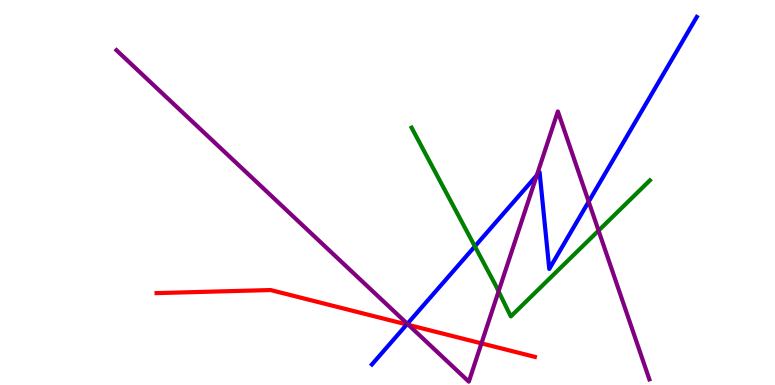[{'lines': ['blue', 'red'], 'intersections': [{'x': 5.25, 'y': 1.57}]}, {'lines': ['green', 'red'], 'intersections': []}, {'lines': ['purple', 'red'], 'intersections': [{'x': 5.27, 'y': 1.56}, {'x': 6.21, 'y': 1.08}]}, {'lines': ['blue', 'green'], 'intersections': [{'x': 6.13, 'y': 3.6}]}, {'lines': ['blue', 'purple'], 'intersections': [{'x': 5.26, 'y': 1.59}, {'x': 6.93, 'y': 5.45}, {'x': 7.6, 'y': 4.76}]}, {'lines': ['green', 'purple'], 'intersections': [{'x': 6.43, 'y': 2.43}, {'x': 7.72, 'y': 4.01}]}]